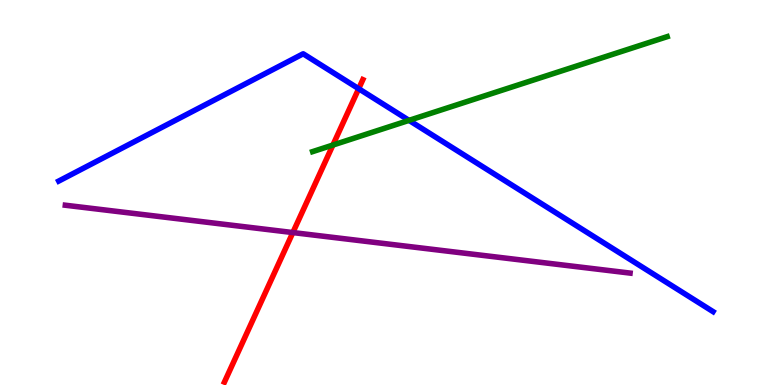[{'lines': ['blue', 'red'], 'intersections': [{'x': 4.63, 'y': 7.7}]}, {'lines': ['green', 'red'], 'intersections': [{'x': 4.3, 'y': 6.23}]}, {'lines': ['purple', 'red'], 'intersections': [{'x': 3.78, 'y': 3.96}]}, {'lines': ['blue', 'green'], 'intersections': [{'x': 5.28, 'y': 6.87}]}, {'lines': ['blue', 'purple'], 'intersections': []}, {'lines': ['green', 'purple'], 'intersections': []}]